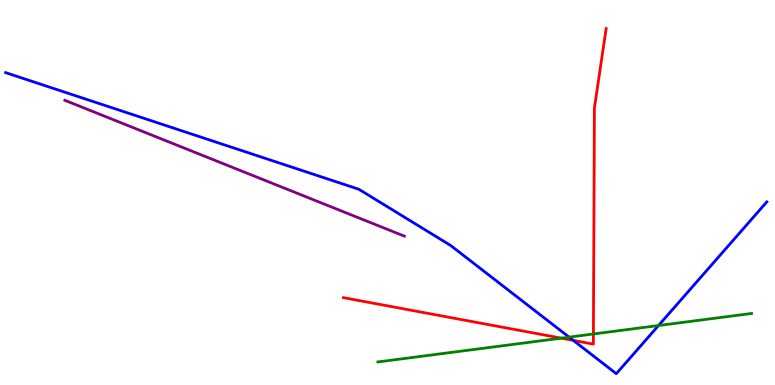[{'lines': ['blue', 'red'], 'intersections': [{'x': 7.4, 'y': 1.16}]}, {'lines': ['green', 'red'], 'intersections': [{'x': 7.24, 'y': 1.22}, {'x': 7.66, 'y': 1.33}]}, {'lines': ['purple', 'red'], 'intersections': []}, {'lines': ['blue', 'green'], 'intersections': [{'x': 7.34, 'y': 1.24}, {'x': 8.5, 'y': 1.54}]}, {'lines': ['blue', 'purple'], 'intersections': []}, {'lines': ['green', 'purple'], 'intersections': []}]